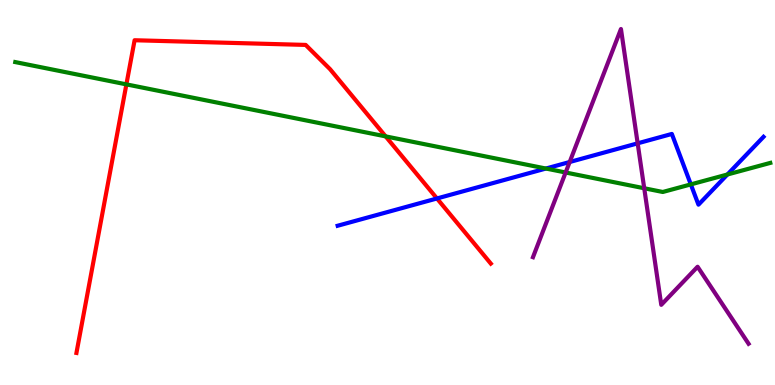[{'lines': ['blue', 'red'], 'intersections': [{'x': 5.64, 'y': 4.85}]}, {'lines': ['green', 'red'], 'intersections': [{'x': 1.63, 'y': 7.81}, {'x': 4.98, 'y': 6.46}]}, {'lines': ['purple', 'red'], 'intersections': []}, {'lines': ['blue', 'green'], 'intersections': [{'x': 7.04, 'y': 5.62}, {'x': 8.91, 'y': 5.21}, {'x': 9.39, 'y': 5.47}]}, {'lines': ['blue', 'purple'], 'intersections': [{'x': 7.35, 'y': 5.79}, {'x': 8.23, 'y': 6.28}]}, {'lines': ['green', 'purple'], 'intersections': [{'x': 7.3, 'y': 5.52}, {'x': 8.31, 'y': 5.11}]}]